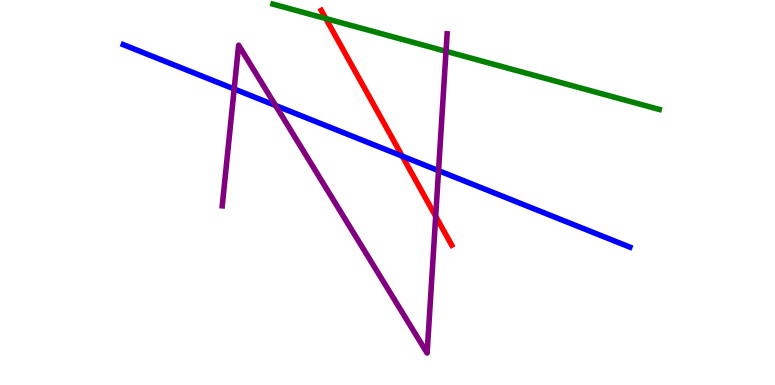[{'lines': ['blue', 'red'], 'intersections': [{'x': 5.19, 'y': 5.94}]}, {'lines': ['green', 'red'], 'intersections': [{'x': 4.2, 'y': 9.52}]}, {'lines': ['purple', 'red'], 'intersections': [{'x': 5.62, 'y': 4.38}]}, {'lines': ['blue', 'green'], 'intersections': []}, {'lines': ['blue', 'purple'], 'intersections': [{'x': 3.02, 'y': 7.69}, {'x': 3.56, 'y': 7.26}, {'x': 5.66, 'y': 5.57}]}, {'lines': ['green', 'purple'], 'intersections': [{'x': 5.76, 'y': 8.67}]}]